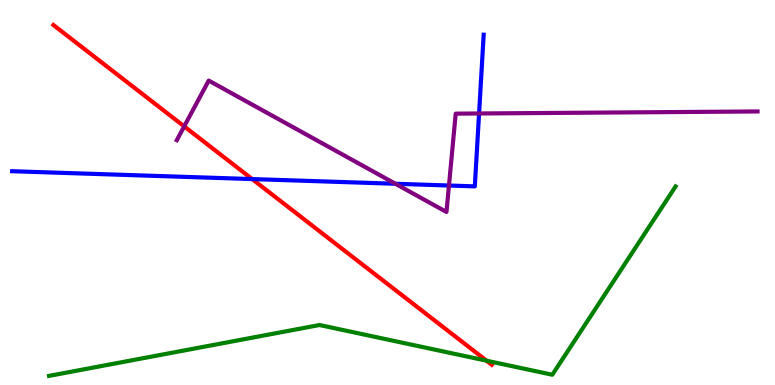[{'lines': ['blue', 'red'], 'intersections': [{'x': 3.25, 'y': 5.35}]}, {'lines': ['green', 'red'], 'intersections': [{'x': 6.28, 'y': 0.631}]}, {'lines': ['purple', 'red'], 'intersections': [{'x': 2.38, 'y': 6.72}]}, {'lines': ['blue', 'green'], 'intersections': []}, {'lines': ['blue', 'purple'], 'intersections': [{'x': 5.1, 'y': 5.23}, {'x': 5.79, 'y': 5.18}, {'x': 6.18, 'y': 7.05}]}, {'lines': ['green', 'purple'], 'intersections': []}]